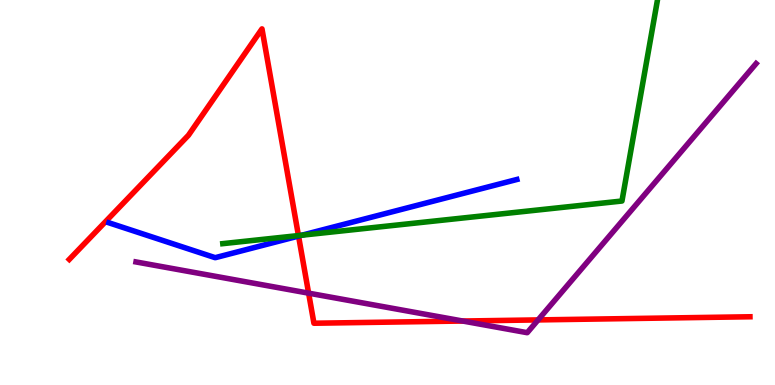[{'lines': ['blue', 'red'], 'intersections': [{'x': 3.85, 'y': 3.87}]}, {'lines': ['green', 'red'], 'intersections': [{'x': 3.85, 'y': 3.88}]}, {'lines': ['purple', 'red'], 'intersections': [{'x': 3.98, 'y': 2.39}, {'x': 5.97, 'y': 1.66}, {'x': 6.94, 'y': 1.69}]}, {'lines': ['blue', 'green'], 'intersections': [{'x': 3.9, 'y': 3.89}]}, {'lines': ['blue', 'purple'], 'intersections': []}, {'lines': ['green', 'purple'], 'intersections': []}]